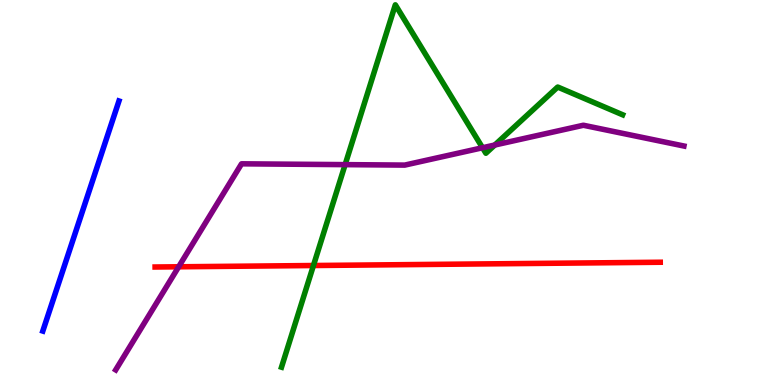[{'lines': ['blue', 'red'], 'intersections': []}, {'lines': ['green', 'red'], 'intersections': [{'x': 4.04, 'y': 3.1}]}, {'lines': ['purple', 'red'], 'intersections': [{'x': 2.31, 'y': 3.07}]}, {'lines': ['blue', 'green'], 'intersections': []}, {'lines': ['blue', 'purple'], 'intersections': []}, {'lines': ['green', 'purple'], 'intersections': [{'x': 4.45, 'y': 5.72}, {'x': 6.23, 'y': 6.16}, {'x': 6.38, 'y': 6.23}]}]